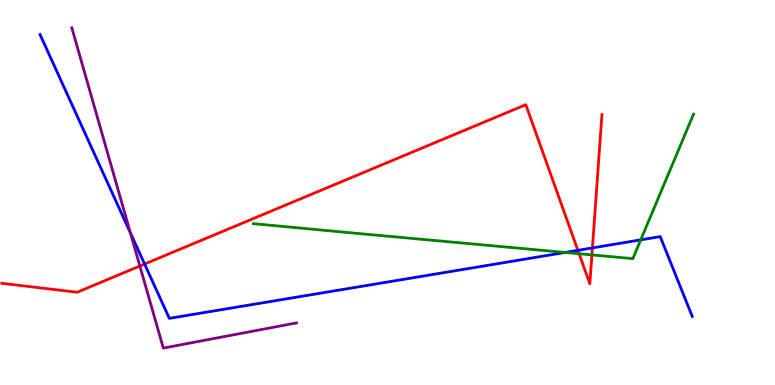[{'lines': ['blue', 'red'], 'intersections': [{'x': 1.87, 'y': 3.14}, {'x': 7.46, 'y': 3.5}, {'x': 7.64, 'y': 3.56}]}, {'lines': ['green', 'red'], 'intersections': [{'x': 7.47, 'y': 3.41}, {'x': 7.64, 'y': 3.38}]}, {'lines': ['purple', 'red'], 'intersections': [{'x': 1.8, 'y': 3.09}]}, {'lines': ['blue', 'green'], 'intersections': [{'x': 7.29, 'y': 3.44}, {'x': 8.27, 'y': 3.77}]}, {'lines': ['blue', 'purple'], 'intersections': [{'x': 1.68, 'y': 3.95}]}, {'lines': ['green', 'purple'], 'intersections': []}]